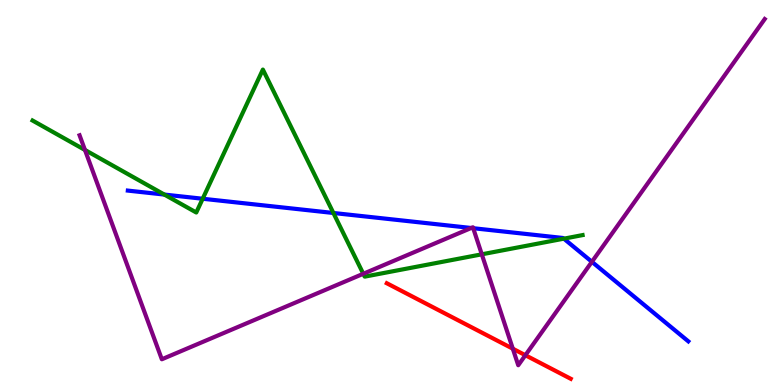[{'lines': ['blue', 'red'], 'intersections': []}, {'lines': ['green', 'red'], 'intersections': []}, {'lines': ['purple', 'red'], 'intersections': [{'x': 6.62, 'y': 0.943}, {'x': 6.78, 'y': 0.774}]}, {'lines': ['blue', 'green'], 'intersections': [{'x': 2.12, 'y': 4.95}, {'x': 2.62, 'y': 4.84}, {'x': 4.3, 'y': 4.47}, {'x': 7.28, 'y': 3.8}]}, {'lines': ['blue', 'purple'], 'intersections': [{'x': 6.08, 'y': 4.08}, {'x': 6.11, 'y': 4.07}, {'x': 7.64, 'y': 3.2}]}, {'lines': ['green', 'purple'], 'intersections': [{'x': 1.1, 'y': 6.1}, {'x': 4.69, 'y': 2.89}, {'x': 6.22, 'y': 3.39}]}]